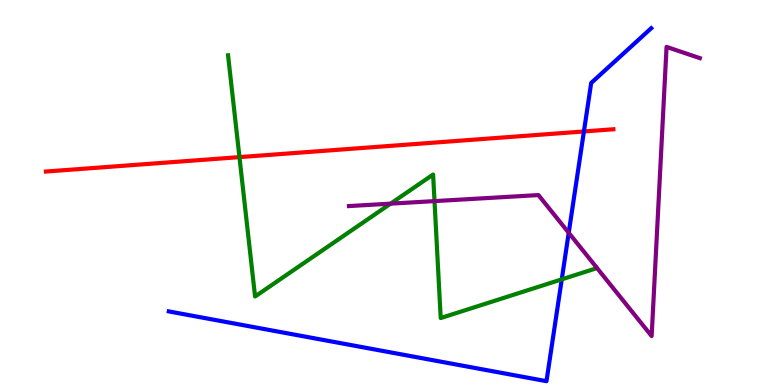[{'lines': ['blue', 'red'], 'intersections': [{'x': 7.53, 'y': 6.59}]}, {'lines': ['green', 'red'], 'intersections': [{'x': 3.09, 'y': 5.92}]}, {'lines': ['purple', 'red'], 'intersections': []}, {'lines': ['blue', 'green'], 'intersections': [{'x': 7.25, 'y': 2.74}]}, {'lines': ['blue', 'purple'], 'intersections': [{'x': 7.34, 'y': 3.95}]}, {'lines': ['green', 'purple'], 'intersections': [{'x': 5.04, 'y': 4.71}, {'x': 5.61, 'y': 4.78}]}]